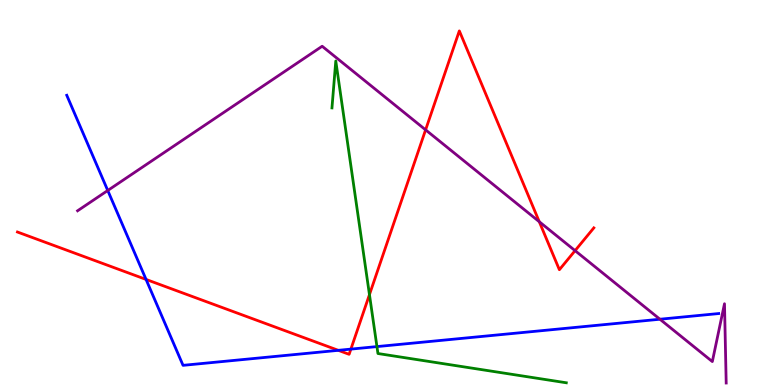[{'lines': ['blue', 'red'], 'intersections': [{'x': 1.88, 'y': 2.74}, {'x': 4.37, 'y': 0.901}, {'x': 4.53, 'y': 0.932}]}, {'lines': ['green', 'red'], 'intersections': [{'x': 4.77, 'y': 2.35}]}, {'lines': ['purple', 'red'], 'intersections': [{'x': 5.49, 'y': 6.63}, {'x': 6.96, 'y': 4.24}, {'x': 7.42, 'y': 3.49}]}, {'lines': ['blue', 'green'], 'intersections': [{'x': 4.86, 'y': 0.998}]}, {'lines': ['blue', 'purple'], 'intersections': [{'x': 1.39, 'y': 5.05}, {'x': 8.52, 'y': 1.71}]}, {'lines': ['green', 'purple'], 'intersections': []}]